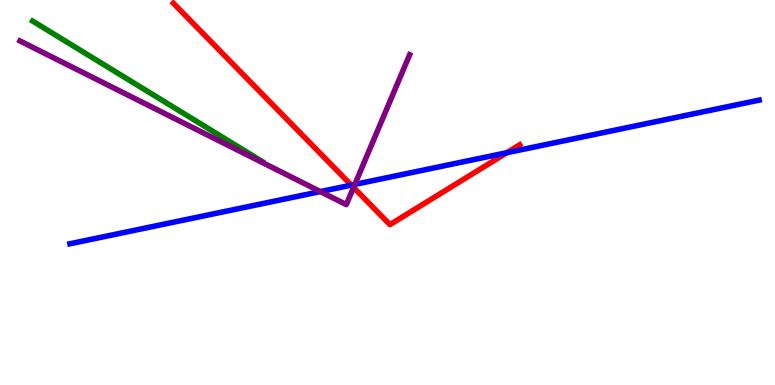[{'lines': ['blue', 'red'], 'intersections': [{'x': 4.53, 'y': 5.19}, {'x': 6.54, 'y': 6.03}]}, {'lines': ['green', 'red'], 'intersections': []}, {'lines': ['purple', 'red'], 'intersections': [{'x': 4.56, 'y': 5.13}]}, {'lines': ['blue', 'green'], 'intersections': []}, {'lines': ['blue', 'purple'], 'intersections': [{'x': 4.13, 'y': 5.02}, {'x': 4.58, 'y': 5.21}]}, {'lines': ['green', 'purple'], 'intersections': []}]